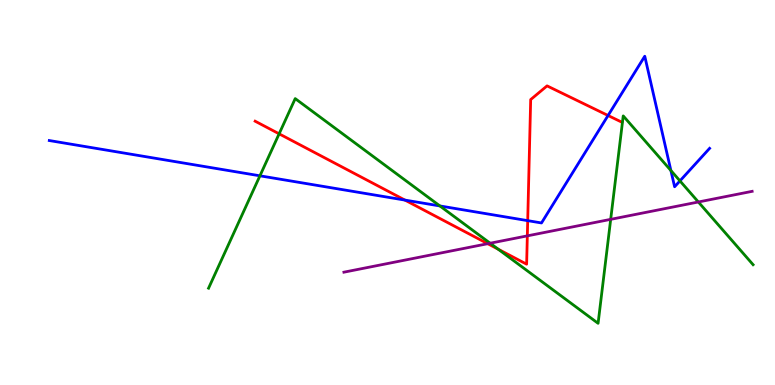[{'lines': ['blue', 'red'], 'intersections': [{'x': 5.22, 'y': 4.8}, {'x': 6.81, 'y': 4.27}, {'x': 7.85, 'y': 7.0}]}, {'lines': ['green', 'red'], 'intersections': [{'x': 3.6, 'y': 6.52}, {'x': 6.43, 'y': 3.53}]}, {'lines': ['purple', 'red'], 'intersections': [{'x': 6.29, 'y': 3.67}, {'x': 6.8, 'y': 3.87}]}, {'lines': ['blue', 'green'], 'intersections': [{'x': 3.35, 'y': 5.43}, {'x': 5.68, 'y': 4.65}, {'x': 8.66, 'y': 5.57}, {'x': 8.77, 'y': 5.3}]}, {'lines': ['blue', 'purple'], 'intersections': []}, {'lines': ['green', 'purple'], 'intersections': [{'x': 6.32, 'y': 3.68}, {'x': 7.88, 'y': 4.3}, {'x': 9.01, 'y': 4.75}]}]